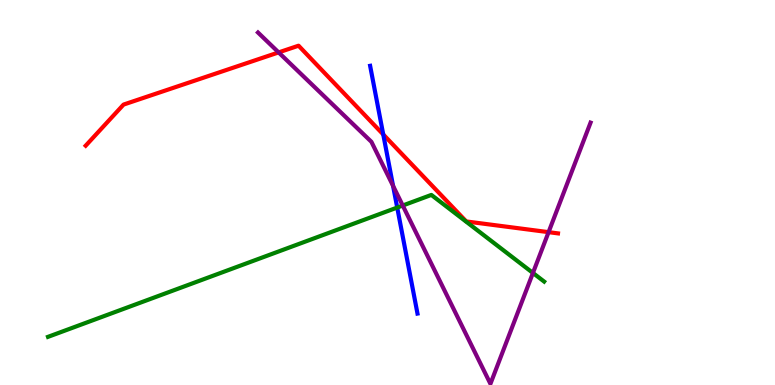[{'lines': ['blue', 'red'], 'intersections': [{'x': 4.95, 'y': 6.51}]}, {'lines': ['green', 'red'], 'intersections': []}, {'lines': ['purple', 'red'], 'intersections': [{'x': 3.6, 'y': 8.64}, {'x': 7.08, 'y': 3.97}]}, {'lines': ['blue', 'green'], 'intersections': [{'x': 5.13, 'y': 4.61}]}, {'lines': ['blue', 'purple'], 'intersections': [{'x': 5.07, 'y': 5.17}]}, {'lines': ['green', 'purple'], 'intersections': [{'x': 5.2, 'y': 4.66}, {'x': 6.88, 'y': 2.91}]}]